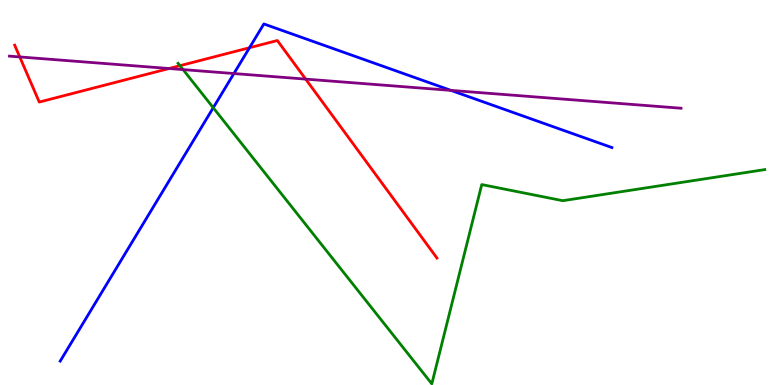[{'lines': ['blue', 'red'], 'intersections': [{'x': 3.22, 'y': 8.76}]}, {'lines': ['green', 'red'], 'intersections': [{'x': 2.32, 'y': 8.29}]}, {'lines': ['purple', 'red'], 'intersections': [{'x': 0.255, 'y': 8.52}, {'x': 2.18, 'y': 8.22}, {'x': 3.94, 'y': 7.95}]}, {'lines': ['blue', 'green'], 'intersections': [{'x': 2.75, 'y': 7.2}]}, {'lines': ['blue', 'purple'], 'intersections': [{'x': 3.02, 'y': 8.09}, {'x': 5.82, 'y': 7.65}]}, {'lines': ['green', 'purple'], 'intersections': [{'x': 2.36, 'y': 8.19}]}]